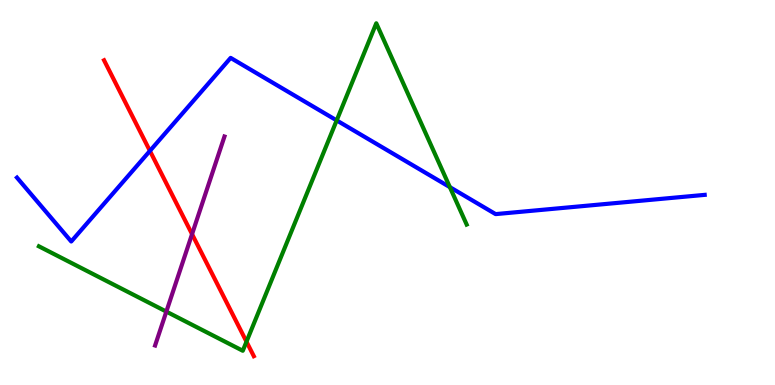[{'lines': ['blue', 'red'], 'intersections': [{'x': 1.93, 'y': 6.08}]}, {'lines': ['green', 'red'], 'intersections': [{'x': 3.18, 'y': 1.13}]}, {'lines': ['purple', 'red'], 'intersections': [{'x': 2.48, 'y': 3.92}]}, {'lines': ['blue', 'green'], 'intersections': [{'x': 4.34, 'y': 6.87}, {'x': 5.8, 'y': 5.14}]}, {'lines': ['blue', 'purple'], 'intersections': []}, {'lines': ['green', 'purple'], 'intersections': [{'x': 2.15, 'y': 1.91}]}]